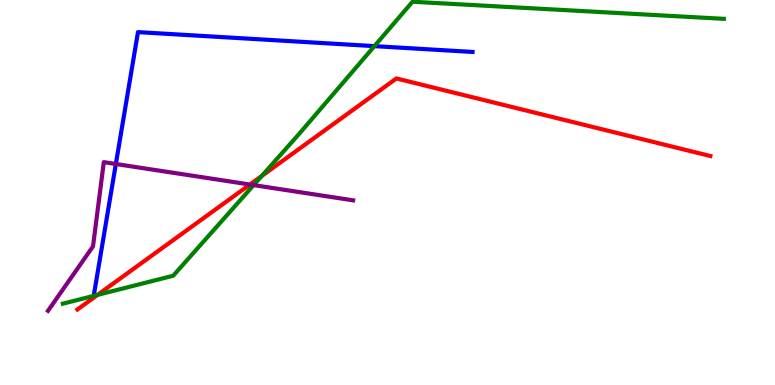[{'lines': ['blue', 'red'], 'intersections': []}, {'lines': ['green', 'red'], 'intersections': [{'x': 1.26, 'y': 2.34}, {'x': 3.38, 'y': 5.43}]}, {'lines': ['purple', 'red'], 'intersections': [{'x': 3.22, 'y': 5.21}]}, {'lines': ['blue', 'green'], 'intersections': [{'x': 4.83, 'y': 8.8}]}, {'lines': ['blue', 'purple'], 'intersections': [{'x': 1.49, 'y': 5.74}]}, {'lines': ['green', 'purple'], 'intersections': [{'x': 3.27, 'y': 5.19}]}]